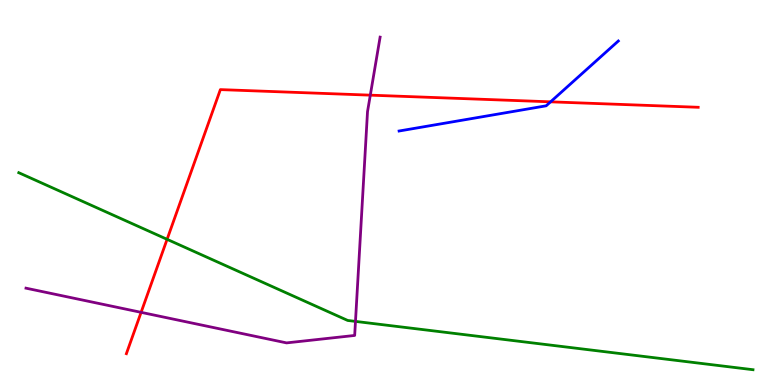[{'lines': ['blue', 'red'], 'intersections': [{'x': 7.1, 'y': 7.36}]}, {'lines': ['green', 'red'], 'intersections': [{'x': 2.16, 'y': 3.78}]}, {'lines': ['purple', 'red'], 'intersections': [{'x': 1.82, 'y': 1.89}, {'x': 4.78, 'y': 7.53}]}, {'lines': ['blue', 'green'], 'intersections': []}, {'lines': ['blue', 'purple'], 'intersections': []}, {'lines': ['green', 'purple'], 'intersections': [{'x': 4.59, 'y': 1.65}]}]